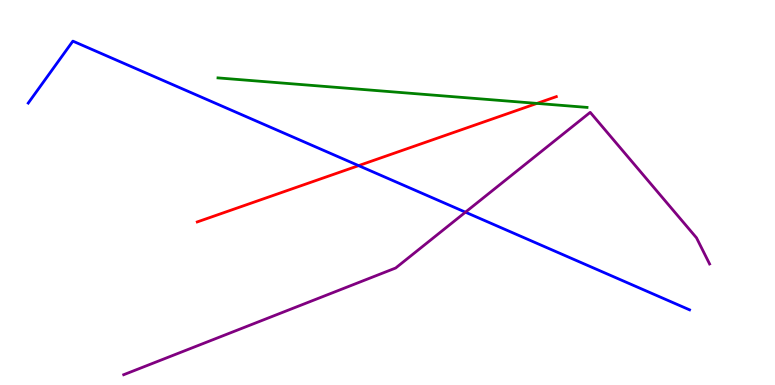[{'lines': ['blue', 'red'], 'intersections': [{'x': 4.63, 'y': 5.7}]}, {'lines': ['green', 'red'], 'intersections': [{'x': 6.93, 'y': 7.31}]}, {'lines': ['purple', 'red'], 'intersections': []}, {'lines': ['blue', 'green'], 'intersections': []}, {'lines': ['blue', 'purple'], 'intersections': [{'x': 6.01, 'y': 4.49}]}, {'lines': ['green', 'purple'], 'intersections': []}]